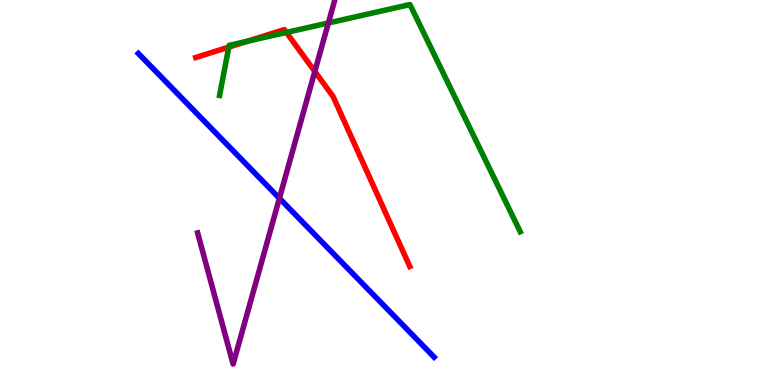[{'lines': ['blue', 'red'], 'intersections': []}, {'lines': ['green', 'red'], 'intersections': [{'x': 2.95, 'y': 8.78}, {'x': 3.19, 'y': 8.93}, {'x': 3.7, 'y': 9.16}]}, {'lines': ['purple', 'red'], 'intersections': [{'x': 4.06, 'y': 8.14}]}, {'lines': ['blue', 'green'], 'intersections': []}, {'lines': ['blue', 'purple'], 'intersections': [{'x': 3.61, 'y': 4.85}]}, {'lines': ['green', 'purple'], 'intersections': [{'x': 4.24, 'y': 9.4}]}]